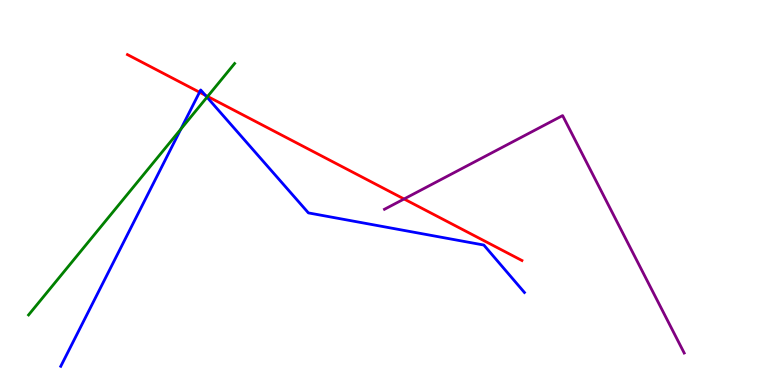[{'lines': ['blue', 'red'], 'intersections': [{'x': 2.57, 'y': 7.6}, {'x': 2.65, 'y': 7.53}]}, {'lines': ['green', 'red'], 'intersections': [{'x': 2.68, 'y': 7.49}]}, {'lines': ['purple', 'red'], 'intersections': [{'x': 5.21, 'y': 4.83}]}, {'lines': ['blue', 'green'], 'intersections': [{'x': 2.33, 'y': 6.65}, {'x': 2.67, 'y': 7.48}]}, {'lines': ['blue', 'purple'], 'intersections': []}, {'lines': ['green', 'purple'], 'intersections': []}]